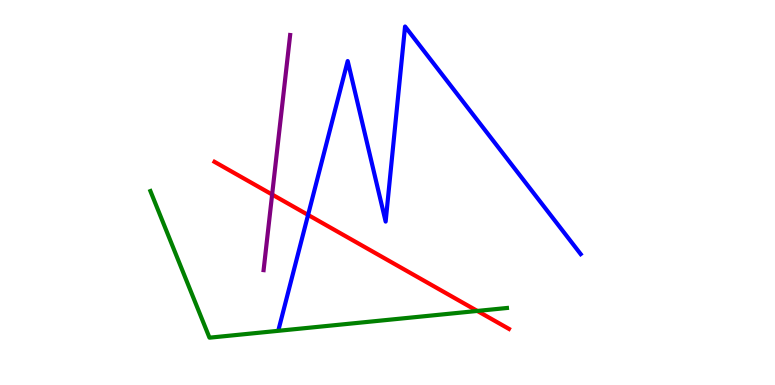[{'lines': ['blue', 'red'], 'intersections': [{'x': 3.98, 'y': 4.42}]}, {'lines': ['green', 'red'], 'intersections': [{'x': 6.16, 'y': 1.92}]}, {'lines': ['purple', 'red'], 'intersections': [{'x': 3.51, 'y': 4.95}]}, {'lines': ['blue', 'green'], 'intersections': []}, {'lines': ['blue', 'purple'], 'intersections': []}, {'lines': ['green', 'purple'], 'intersections': []}]